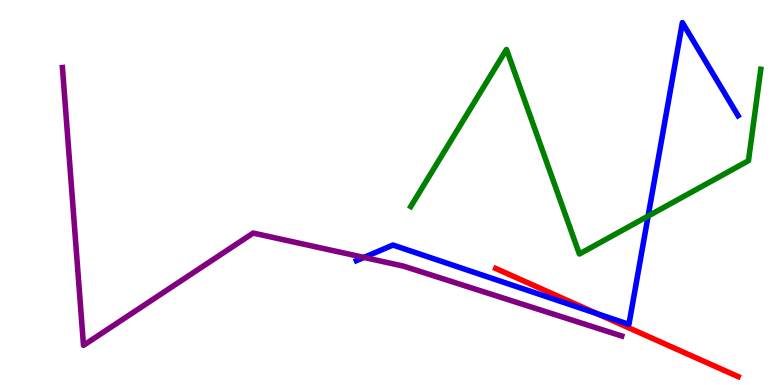[{'lines': ['blue', 'red'], 'intersections': [{'x': 7.7, 'y': 1.85}]}, {'lines': ['green', 'red'], 'intersections': []}, {'lines': ['purple', 'red'], 'intersections': []}, {'lines': ['blue', 'green'], 'intersections': [{'x': 8.36, 'y': 4.39}]}, {'lines': ['blue', 'purple'], 'intersections': [{'x': 4.7, 'y': 3.31}]}, {'lines': ['green', 'purple'], 'intersections': []}]